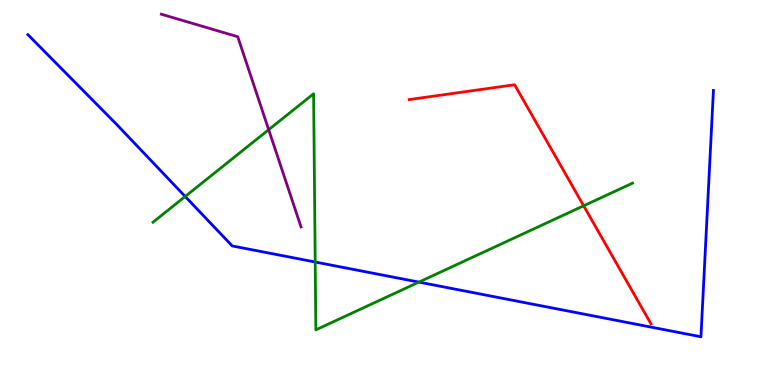[{'lines': ['blue', 'red'], 'intersections': []}, {'lines': ['green', 'red'], 'intersections': [{'x': 7.53, 'y': 4.65}]}, {'lines': ['purple', 'red'], 'intersections': []}, {'lines': ['blue', 'green'], 'intersections': [{'x': 2.39, 'y': 4.9}, {'x': 4.07, 'y': 3.19}, {'x': 5.41, 'y': 2.67}]}, {'lines': ['blue', 'purple'], 'intersections': []}, {'lines': ['green', 'purple'], 'intersections': [{'x': 3.47, 'y': 6.63}]}]